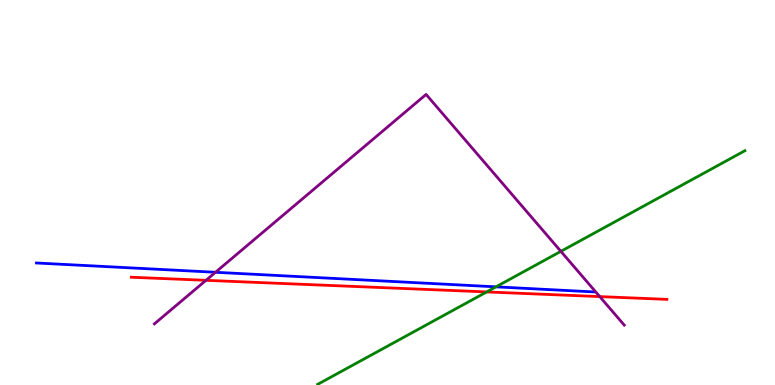[{'lines': ['blue', 'red'], 'intersections': []}, {'lines': ['green', 'red'], 'intersections': [{'x': 6.28, 'y': 2.42}]}, {'lines': ['purple', 'red'], 'intersections': [{'x': 2.66, 'y': 2.72}, {'x': 7.74, 'y': 2.3}]}, {'lines': ['blue', 'green'], 'intersections': [{'x': 6.4, 'y': 2.55}]}, {'lines': ['blue', 'purple'], 'intersections': [{'x': 2.78, 'y': 2.93}]}, {'lines': ['green', 'purple'], 'intersections': [{'x': 7.24, 'y': 3.47}]}]